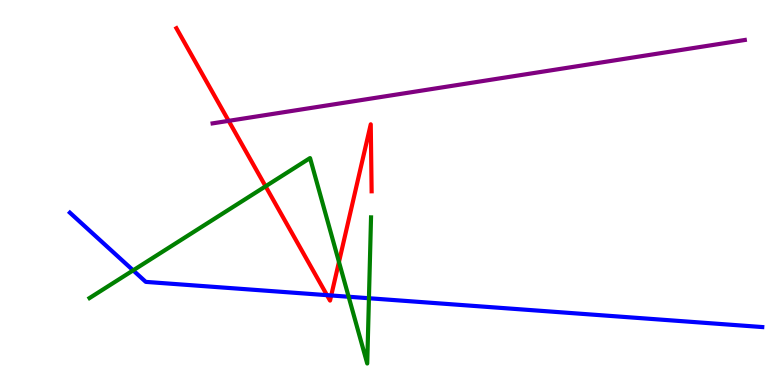[{'lines': ['blue', 'red'], 'intersections': [{'x': 4.22, 'y': 2.33}, {'x': 4.27, 'y': 2.33}]}, {'lines': ['green', 'red'], 'intersections': [{'x': 3.43, 'y': 5.16}, {'x': 4.37, 'y': 3.2}]}, {'lines': ['purple', 'red'], 'intersections': [{'x': 2.95, 'y': 6.86}]}, {'lines': ['blue', 'green'], 'intersections': [{'x': 1.72, 'y': 2.98}, {'x': 4.5, 'y': 2.29}, {'x': 4.76, 'y': 2.25}]}, {'lines': ['blue', 'purple'], 'intersections': []}, {'lines': ['green', 'purple'], 'intersections': []}]